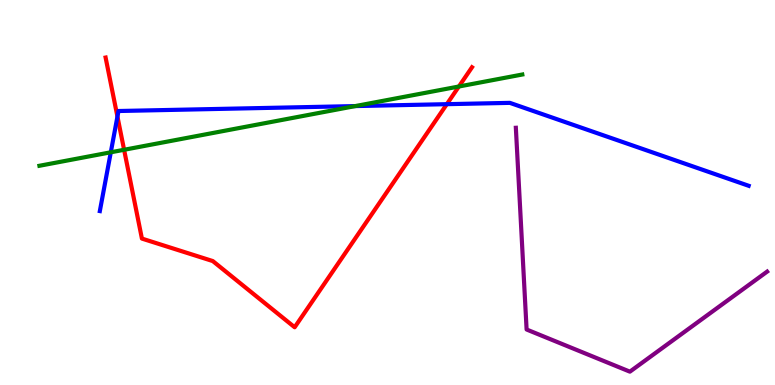[{'lines': ['blue', 'red'], 'intersections': [{'x': 1.52, 'y': 6.97}, {'x': 5.77, 'y': 7.29}]}, {'lines': ['green', 'red'], 'intersections': [{'x': 1.6, 'y': 6.11}, {'x': 5.92, 'y': 7.75}]}, {'lines': ['purple', 'red'], 'intersections': []}, {'lines': ['blue', 'green'], 'intersections': [{'x': 1.43, 'y': 6.04}, {'x': 4.58, 'y': 7.24}]}, {'lines': ['blue', 'purple'], 'intersections': []}, {'lines': ['green', 'purple'], 'intersections': []}]